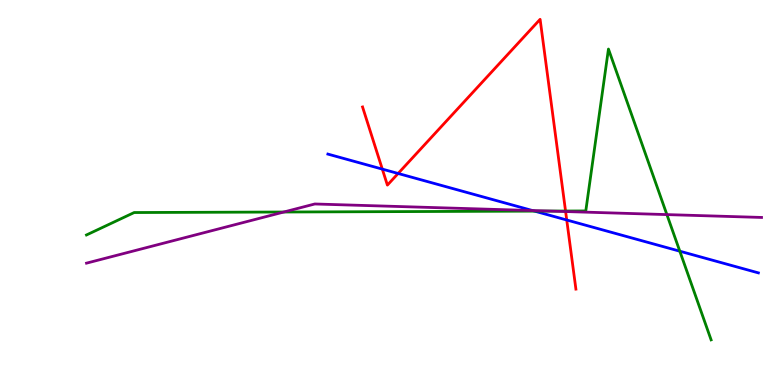[{'lines': ['blue', 'red'], 'intersections': [{'x': 4.93, 'y': 5.61}, {'x': 5.14, 'y': 5.49}, {'x': 7.31, 'y': 4.29}]}, {'lines': ['green', 'red'], 'intersections': [{'x': 7.3, 'y': 4.52}]}, {'lines': ['purple', 'red'], 'intersections': [{'x': 7.3, 'y': 4.51}]}, {'lines': ['blue', 'green'], 'intersections': [{'x': 6.9, 'y': 4.52}, {'x': 8.77, 'y': 3.48}]}, {'lines': ['blue', 'purple'], 'intersections': [{'x': 6.87, 'y': 4.53}]}, {'lines': ['green', 'purple'], 'intersections': [{'x': 3.66, 'y': 4.49}, {'x': 7.1, 'y': 4.52}, {'x': 8.61, 'y': 4.43}]}]